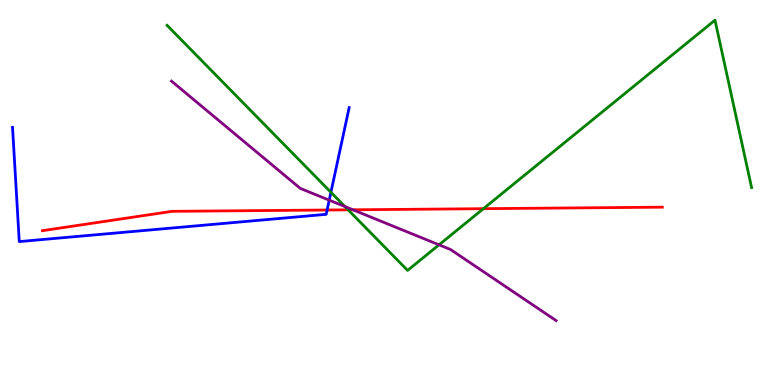[{'lines': ['blue', 'red'], 'intersections': [{'x': 4.22, 'y': 4.55}]}, {'lines': ['green', 'red'], 'intersections': [{'x': 4.49, 'y': 4.55}, {'x': 6.24, 'y': 4.58}]}, {'lines': ['purple', 'red'], 'intersections': [{'x': 4.55, 'y': 4.55}]}, {'lines': ['blue', 'green'], 'intersections': [{'x': 4.27, 'y': 5.01}]}, {'lines': ['blue', 'purple'], 'intersections': [{'x': 4.25, 'y': 4.8}]}, {'lines': ['green', 'purple'], 'intersections': [{'x': 4.45, 'y': 4.64}, {'x': 5.66, 'y': 3.64}]}]